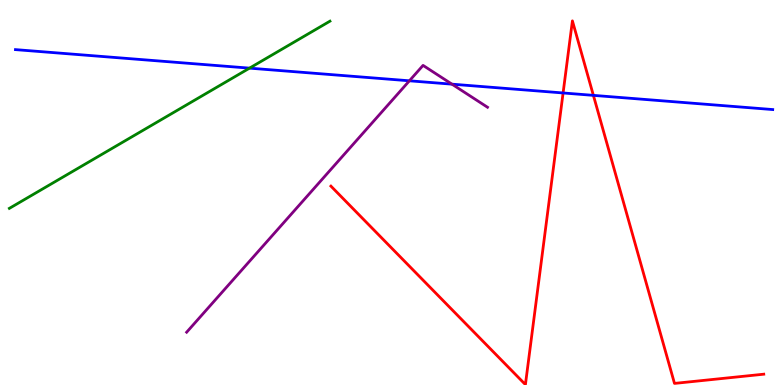[{'lines': ['blue', 'red'], 'intersections': [{'x': 7.27, 'y': 7.59}, {'x': 7.66, 'y': 7.52}]}, {'lines': ['green', 'red'], 'intersections': []}, {'lines': ['purple', 'red'], 'intersections': []}, {'lines': ['blue', 'green'], 'intersections': [{'x': 3.22, 'y': 8.23}]}, {'lines': ['blue', 'purple'], 'intersections': [{'x': 5.28, 'y': 7.9}, {'x': 5.83, 'y': 7.81}]}, {'lines': ['green', 'purple'], 'intersections': []}]